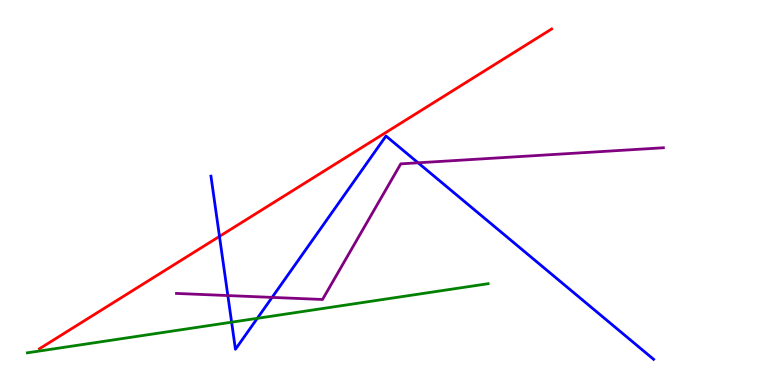[{'lines': ['blue', 'red'], 'intersections': [{'x': 2.83, 'y': 3.86}]}, {'lines': ['green', 'red'], 'intersections': []}, {'lines': ['purple', 'red'], 'intersections': []}, {'lines': ['blue', 'green'], 'intersections': [{'x': 2.99, 'y': 1.63}, {'x': 3.32, 'y': 1.73}]}, {'lines': ['blue', 'purple'], 'intersections': [{'x': 2.94, 'y': 2.32}, {'x': 3.51, 'y': 2.28}, {'x': 5.39, 'y': 5.77}]}, {'lines': ['green', 'purple'], 'intersections': []}]